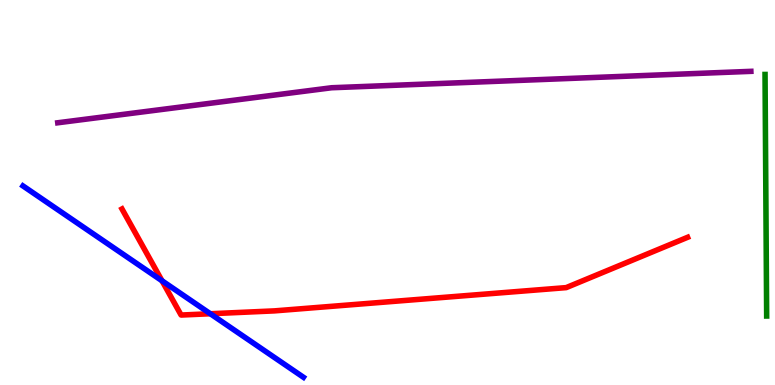[{'lines': ['blue', 'red'], 'intersections': [{'x': 2.09, 'y': 2.71}, {'x': 2.71, 'y': 1.85}]}, {'lines': ['green', 'red'], 'intersections': []}, {'lines': ['purple', 'red'], 'intersections': []}, {'lines': ['blue', 'green'], 'intersections': []}, {'lines': ['blue', 'purple'], 'intersections': []}, {'lines': ['green', 'purple'], 'intersections': []}]